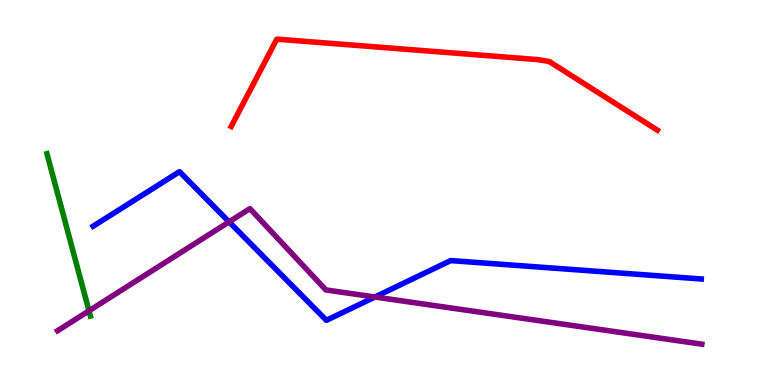[{'lines': ['blue', 'red'], 'intersections': []}, {'lines': ['green', 'red'], 'intersections': []}, {'lines': ['purple', 'red'], 'intersections': []}, {'lines': ['blue', 'green'], 'intersections': []}, {'lines': ['blue', 'purple'], 'intersections': [{'x': 2.96, 'y': 4.24}, {'x': 4.84, 'y': 2.29}]}, {'lines': ['green', 'purple'], 'intersections': [{'x': 1.15, 'y': 1.93}]}]